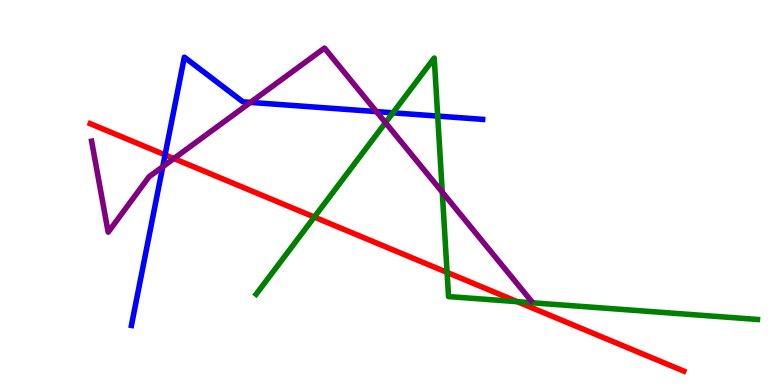[{'lines': ['blue', 'red'], 'intersections': [{'x': 2.13, 'y': 5.98}]}, {'lines': ['green', 'red'], 'intersections': [{'x': 4.06, 'y': 4.36}, {'x': 5.77, 'y': 2.92}, {'x': 6.67, 'y': 2.16}]}, {'lines': ['purple', 'red'], 'intersections': [{'x': 2.24, 'y': 5.88}]}, {'lines': ['blue', 'green'], 'intersections': [{'x': 5.07, 'y': 7.07}, {'x': 5.65, 'y': 6.98}]}, {'lines': ['blue', 'purple'], 'intersections': [{'x': 2.1, 'y': 5.67}, {'x': 3.23, 'y': 7.34}, {'x': 4.86, 'y': 7.1}]}, {'lines': ['green', 'purple'], 'intersections': [{'x': 4.97, 'y': 6.81}, {'x': 5.71, 'y': 5.01}]}]